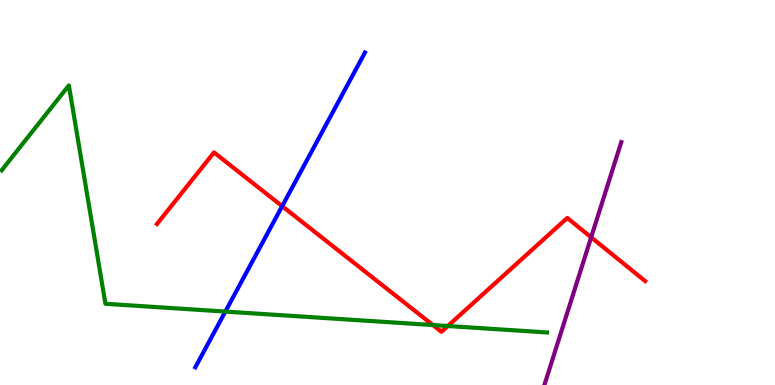[{'lines': ['blue', 'red'], 'intersections': [{'x': 3.64, 'y': 4.64}]}, {'lines': ['green', 'red'], 'intersections': [{'x': 5.59, 'y': 1.56}, {'x': 5.78, 'y': 1.53}]}, {'lines': ['purple', 'red'], 'intersections': [{'x': 7.63, 'y': 3.84}]}, {'lines': ['blue', 'green'], 'intersections': [{'x': 2.91, 'y': 1.91}]}, {'lines': ['blue', 'purple'], 'intersections': []}, {'lines': ['green', 'purple'], 'intersections': []}]